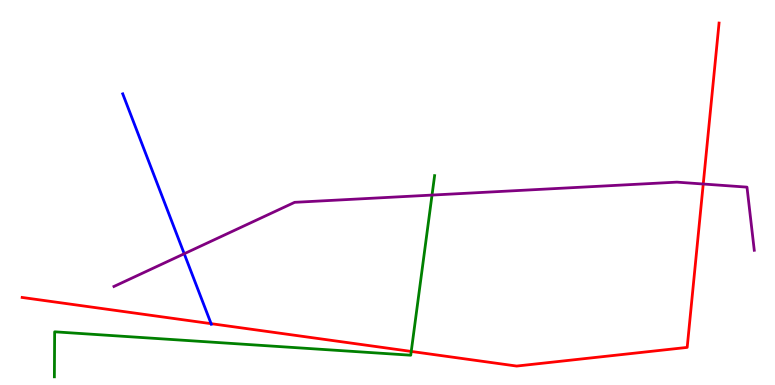[{'lines': ['blue', 'red'], 'intersections': [{'x': 2.72, 'y': 1.59}]}, {'lines': ['green', 'red'], 'intersections': [{'x': 5.31, 'y': 0.872}]}, {'lines': ['purple', 'red'], 'intersections': [{'x': 9.07, 'y': 5.22}]}, {'lines': ['blue', 'green'], 'intersections': []}, {'lines': ['blue', 'purple'], 'intersections': [{'x': 2.38, 'y': 3.41}]}, {'lines': ['green', 'purple'], 'intersections': [{'x': 5.57, 'y': 4.93}]}]